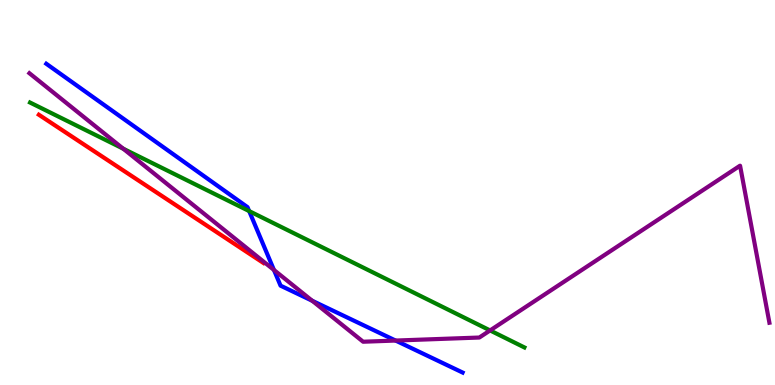[{'lines': ['blue', 'red'], 'intersections': []}, {'lines': ['green', 'red'], 'intersections': []}, {'lines': ['purple', 'red'], 'intersections': []}, {'lines': ['blue', 'green'], 'intersections': [{'x': 3.22, 'y': 4.52}]}, {'lines': ['blue', 'purple'], 'intersections': [{'x': 3.53, 'y': 2.99}, {'x': 4.03, 'y': 2.19}, {'x': 5.1, 'y': 1.15}]}, {'lines': ['green', 'purple'], 'intersections': [{'x': 1.59, 'y': 6.14}, {'x': 6.32, 'y': 1.42}]}]